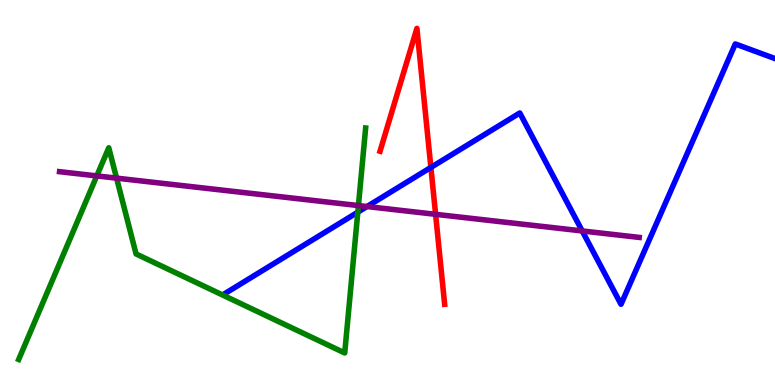[{'lines': ['blue', 'red'], 'intersections': [{'x': 5.56, 'y': 5.65}]}, {'lines': ['green', 'red'], 'intersections': []}, {'lines': ['purple', 'red'], 'intersections': [{'x': 5.62, 'y': 4.43}]}, {'lines': ['blue', 'green'], 'intersections': [{'x': 4.62, 'y': 4.49}]}, {'lines': ['blue', 'purple'], 'intersections': [{'x': 4.74, 'y': 4.64}, {'x': 7.51, 'y': 4.0}]}, {'lines': ['green', 'purple'], 'intersections': [{'x': 1.25, 'y': 5.43}, {'x': 1.5, 'y': 5.37}, {'x': 4.62, 'y': 4.66}]}]